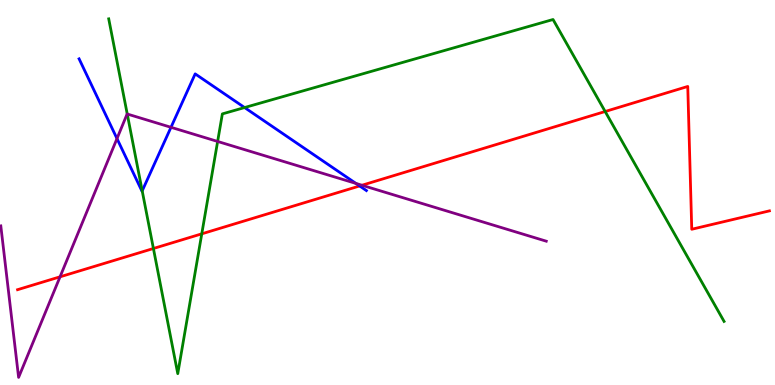[{'lines': ['blue', 'red'], 'intersections': [{'x': 4.64, 'y': 5.17}]}, {'lines': ['green', 'red'], 'intersections': [{'x': 1.98, 'y': 3.55}, {'x': 2.6, 'y': 3.93}, {'x': 7.81, 'y': 7.1}]}, {'lines': ['purple', 'red'], 'intersections': [{'x': 0.775, 'y': 2.81}, {'x': 4.67, 'y': 5.19}]}, {'lines': ['blue', 'green'], 'intersections': [{'x': 1.83, 'y': 5.04}, {'x': 3.16, 'y': 7.21}]}, {'lines': ['blue', 'purple'], 'intersections': [{'x': 1.51, 'y': 6.4}, {'x': 2.21, 'y': 6.69}, {'x': 4.59, 'y': 5.24}]}, {'lines': ['green', 'purple'], 'intersections': [{'x': 1.64, 'y': 7.04}, {'x': 2.81, 'y': 6.33}]}]